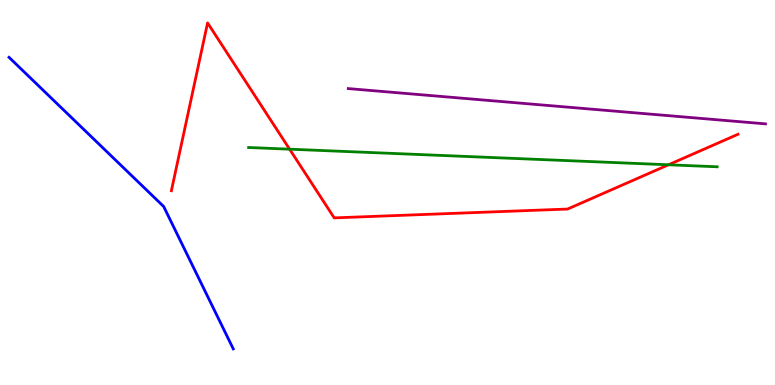[{'lines': ['blue', 'red'], 'intersections': []}, {'lines': ['green', 'red'], 'intersections': [{'x': 3.74, 'y': 6.13}, {'x': 8.63, 'y': 5.72}]}, {'lines': ['purple', 'red'], 'intersections': []}, {'lines': ['blue', 'green'], 'intersections': []}, {'lines': ['blue', 'purple'], 'intersections': []}, {'lines': ['green', 'purple'], 'intersections': []}]